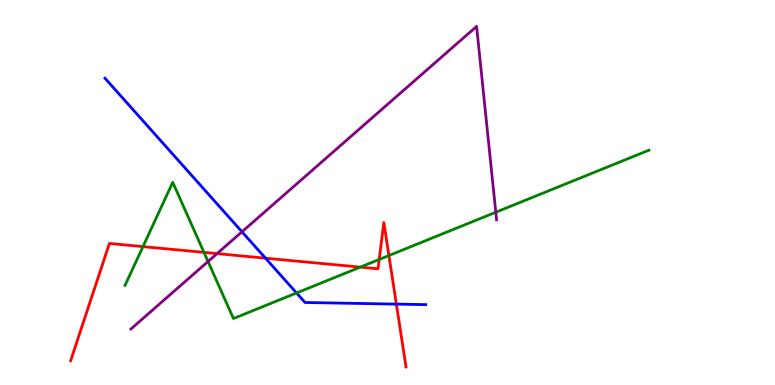[{'lines': ['blue', 'red'], 'intersections': [{'x': 3.43, 'y': 3.29}, {'x': 5.11, 'y': 2.1}]}, {'lines': ['green', 'red'], 'intersections': [{'x': 1.84, 'y': 3.59}, {'x': 2.63, 'y': 3.44}, {'x': 4.65, 'y': 3.06}, {'x': 4.89, 'y': 3.26}, {'x': 5.02, 'y': 3.36}]}, {'lines': ['purple', 'red'], 'intersections': [{'x': 2.8, 'y': 3.41}]}, {'lines': ['blue', 'green'], 'intersections': [{'x': 3.83, 'y': 2.39}]}, {'lines': ['blue', 'purple'], 'intersections': [{'x': 3.12, 'y': 3.98}]}, {'lines': ['green', 'purple'], 'intersections': [{'x': 2.68, 'y': 3.21}, {'x': 6.4, 'y': 4.49}]}]